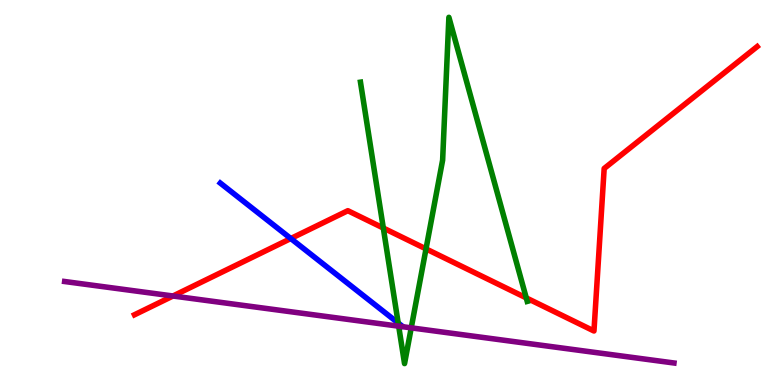[{'lines': ['blue', 'red'], 'intersections': [{'x': 3.75, 'y': 3.8}]}, {'lines': ['green', 'red'], 'intersections': [{'x': 4.95, 'y': 4.08}, {'x': 5.5, 'y': 3.54}, {'x': 6.79, 'y': 2.26}]}, {'lines': ['purple', 'red'], 'intersections': [{'x': 2.23, 'y': 2.31}]}, {'lines': ['blue', 'green'], 'intersections': [{'x': 5.14, 'y': 1.61}]}, {'lines': ['blue', 'purple'], 'intersections': []}, {'lines': ['green', 'purple'], 'intersections': [{'x': 5.14, 'y': 1.53}, {'x': 5.31, 'y': 1.48}]}]